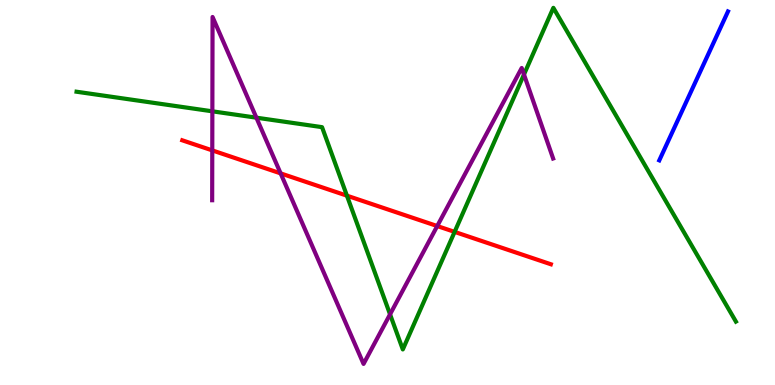[{'lines': ['blue', 'red'], 'intersections': []}, {'lines': ['green', 'red'], 'intersections': [{'x': 4.48, 'y': 4.92}, {'x': 5.87, 'y': 3.98}]}, {'lines': ['purple', 'red'], 'intersections': [{'x': 2.74, 'y': 6.09}, {'x': 3.62, 'y': 5.5}, {'x': 5.64, 'y': 4.13}]}, {'lines': ['blue', 'green'], 'intersections': []}, {'lines': ['blue', 'purple'], 'intersections': []}, {'lines': ['green', 'purple'], 'intersections': [{'x': 2.74, 'y': 7.11}, {'x': 3.31, 'y': 6.94}, {'x': 5.03, 'y': 1.84}, {'x': 6.76, 'y': 8.06}]}]